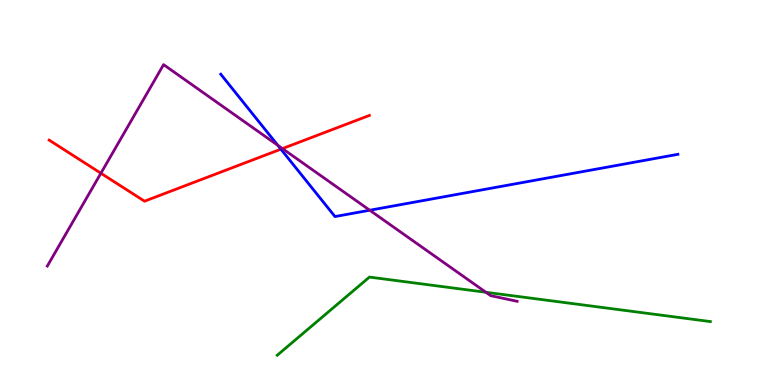[{'lines': ['blue', 'red'], 'intersections': [{'x': 3.62, 'y': 6.13}]}, {'lines': ['green', 'red'], 'intersections': []}, {'lines': ['purple', 'red'], 'intersections': [{'x': 1.3, 'y': 5.5}, {'x': 3.64, 'y': 6.14}]}, {'lines': ['blue', 'green'], 'intersections': []}, {'lines': ['blue', 'purple'], 'intersections': [{'x': 3.58, 'y': 6.23}, {'x': 4.77, 'y': 4.54}]}, {'lines': ['green', 'purple'], 'intersections': [{'x': 6.27, 'y': 2.41}]}]